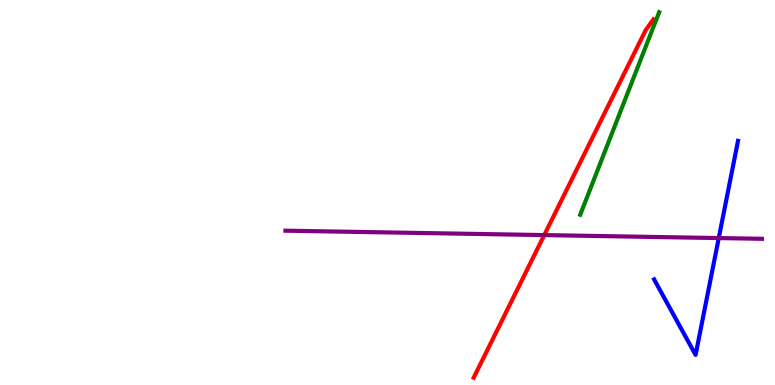[{'lines': ['blue', 'red'], 'intersections': []}, {'lines': ['green', 'red'], 'intersections': []}, {'lines': ['purple', 'red'], 'intersections': [{'x': 7.02, 'y': 3.89}]}, {'lines': ['blue', 'green'], 'intersections': []}, {'lines': ['blue', 'purple'], 'intersections': [{'x': 9.27, 'y': 3.82}]}, {'lines': ['green', 'purple'], 'intersections': []}]